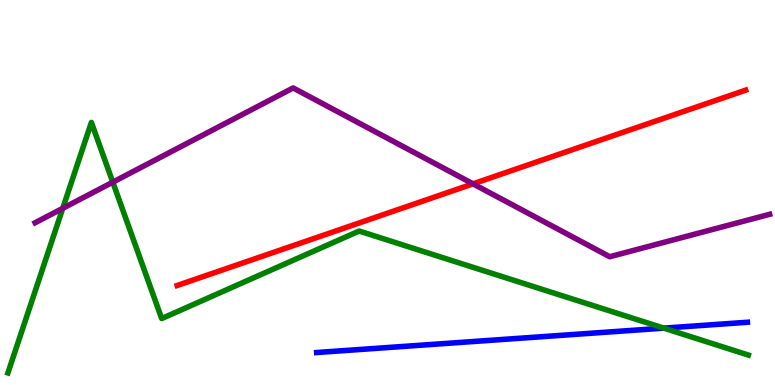[{'lines': ['blue', 'red'], 'intersections': []}, {'lines': ['green', 'red'], 'intersections': []}, {'lines': ['purple', 'red'], 'intersections': [{'x': 6.1, 'y': 5.22}]}, {'lines': ['blue', 'green'], 'intersections': [{'x': 8.57, 'y': 1.48}]}, {'lines': ['blue', 'purple'], 'intersections': []}, {'lines': ['green', 'purple'], 'intersections': [{'x': 0.81, 'y': 4.59}, {'x': 1.46, 'y': 5.27}]}]